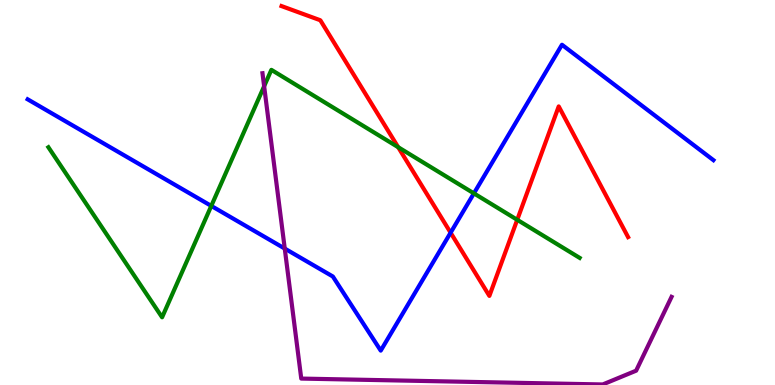[{'lines': ['blue', 'red'], 'intersections': [{'x': 5.81, 'y': 3.96}]}, {'lines': ['green', 'red'], 'intersections': [{'x': 5.14, 'y': 6.18}, {'x': 6.67, 'y': 4.29}]}, {'lines': ['purple', 'red'], 'intersections': []}, {'lines': ['blue', 'green'], 'intersections': [{'x': 2.73, 'y': 4.65}, {'x': 6.11, 'y': 4.98}]}, {'lines': ['blue', 'purple'], 'intersections': [{'x': 3.67, 'y': 3.54}]}, {'lines': ['green', 'purple'], 'intersections': [{'x': 3.41, 'y': 7.76}]}]